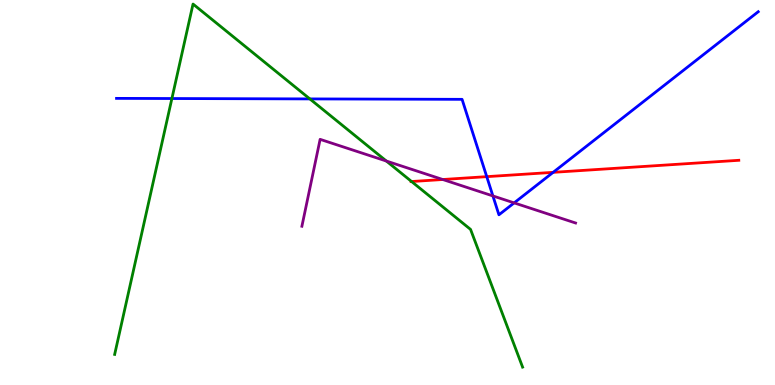[{'lines': ['blue', 'red'], 'intersections': [{'x': 6.28, 'y': 5.41}, {'x': 7.14, 'y': 5.52}]}, {'lines': ['green', 'red'], 'intersections': [{'x': 5.31, 'y': 5.28}]}, {'lines': ['purple', 'red'], 'intersections': [{'x': 5.71, 'y': 5.34}]}, {'lines': ['blue', 'green'], 'intersections': [{'x': 2.22, 'y': 7.44}, {'x': 4.0, 'y': 7.43}]}, {'lines': ['blue', 'purple'], 'intersections': [{'x': 6.36, 'y': 4.91}, {'x': 6.63, 'y': 4.73}]}, {'lines': ['green', 'purple'], 'intersections': [{'x': 4.99, 'y': 5.82}]}]